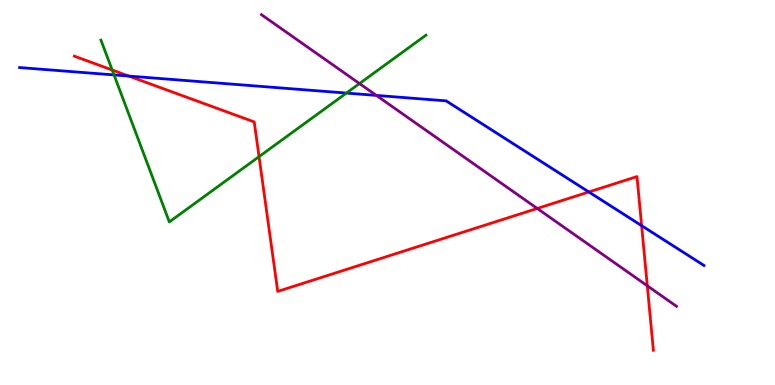[{'lines': ['blue', 'red'], 'intersections': [{'x': 1.66, 'y': 8.02}, {'x': 7.6, 'y': 5.01}, {'x': 8.28, 'y': 4.14}]}, {'lines': ['green', 'red'], 'intersections': [{'x': 1.45, 'y': 8.18}, {'x': 3.34, 'y': 5.93}]}, {'lines': ['purple', 'red'], 'intersections': [{'x': 6.93, 'y': 4.59}, {'x': 8.35, 'y': 2.58}]}, {'lines': ['blue', 'green'], 'intersections': [{'x': 1.47, 'y': 8.05}, {'x': 4.47, 'y': 7.58}]}, {'lines': ['blue', 'purple'], 'intersections': [{'x': 4.86, 'y': 7.52}]}, {'lines': ['green', 'purple'], 'intersections': [{'x': 4.64, 'y': 7.83}]}]